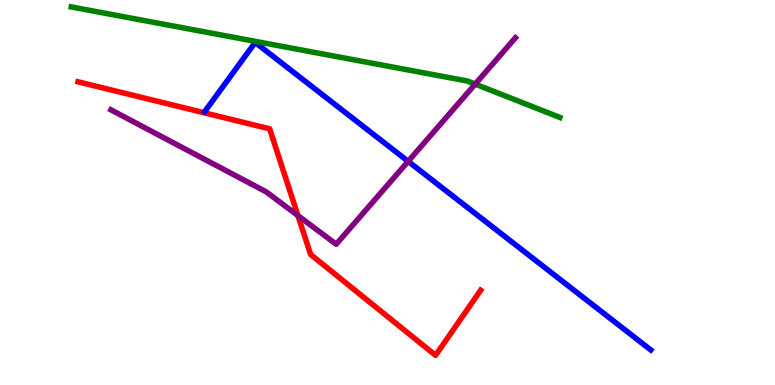[{'lines': ['blue', 'red'], 'intersections': []}, {'lines': ['green', 'red'], 'intersections': []}, {'lines': ['purple', 'red'], 'intersections': [{'x': 3.84, 'y': 4.4}]}, {'lines': ['blue', 'green'], 'intersections': []}, {'lines': ['blue', 'purple'], 'intersections': [{'x': 5.27, 'y': 5.81}]}, {'lines': ['green', 'purple'], 'intersections': [{'x': 6.13, 'y': 7.82}]}]